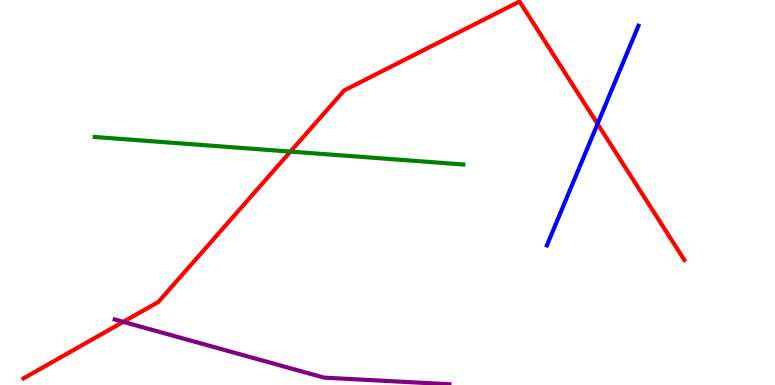[{'lines': ['blue', 'red'], 'intersections': [{'x': 7.71, 'y': 6.78}]}, {'lines': ['green', 'red'], 'intersections': [{'x': 3.75, 'y': 6.06}]}, {'lines': ['purple', 'red'], 'intersections': [{'x': 1.59, 'y': 1.64}]}, {'lines': ['blue', 'green'], 'intersections': []}, {'lines': ['blue', 'purple'], 'intersections': []}, {'lines': ['green', 'purple'], 'intersections': []}]